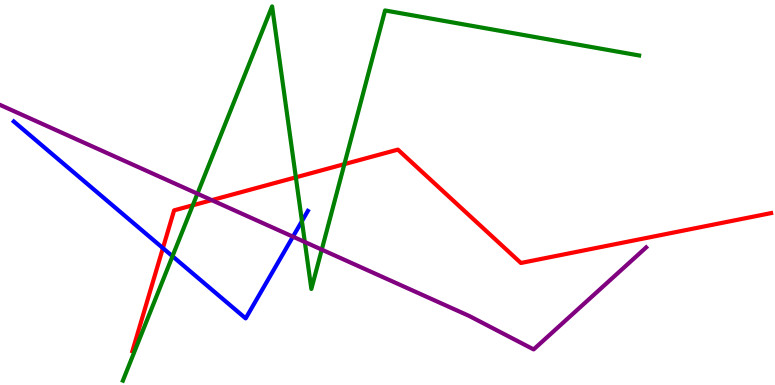[{'lines': ['blue', 'red'], 'intersections': [{'x': 2.1, 'y': 3.56}]}, {'lines': ['green', 'red'], 'intersections': [{'x': 2.49, 'y': 4.67}, {'x': 3.82, 'y': 5.39}, {'x': 4.44, 'y': 5.74}]}, {'lines': ['purple', 'red'], 'intersections': [{'x': 2.73, 'y': 4.8}]}, {'lines': ['blue', 'green'], 'intersections': [{'x': 2.23, 'y': 3.34}, {'x': 3.9, 'y': 4.26}]}, {'lines': ['blue', 'purple'], 'intersections': [{'x': 3.78, 'y': 3.85}]}, {'lines': ['green', 'purple'], 'intersections': [{'x': 2.55, 'y': 4.97}, {'x': 3.93, 'y': 3.71}, {'x': 4.15, 'y': 3.52}]}]